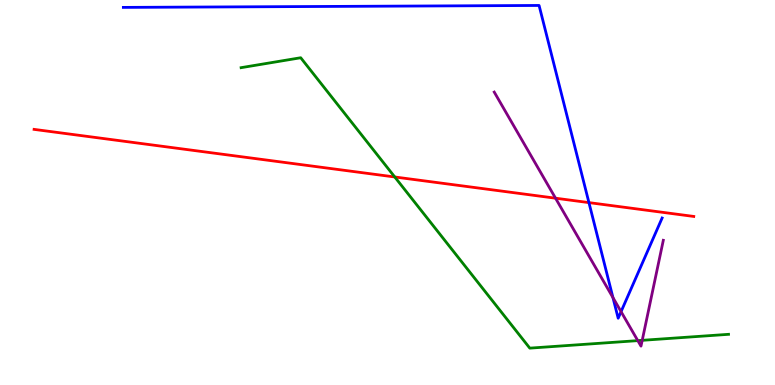[{'lines': ['blue', 'red'], 'intersections': [{'x': 7.6, 'y': 4.74}]}, {'lines': ['green', 'red'], 'intersections': [{'x': 5.09, 'y': 5.4}]}, {'lines': ['purple', 'red'], 'intersections': [{'x': 7.17, 'y': 4.85}]}, {'lines': ['blue', 'green'], 'intersections': []}, {'lines': ['blue', 'purple'], 'intersections': [{'x': 7.91, 'y': 2.27}, {'x': 8.01, 'y': 1.91}]}, {'lines': ['green', 'purple'], 'intersections': [{'x': 8.23, 'y': 1.15}, {'x': 8.29, 'y': 1.16}]}]